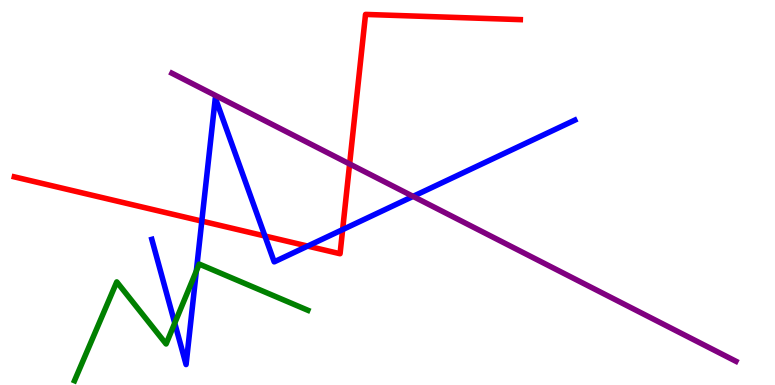[{'lines': ['blue', 'red'], 'intersections': [{'x': 2.6, 'y': 4.26}, {'x': 3.42, 'y': 3.87}, {'x': 3.97, 'y': 3.61}, {'x': 4.42, 'y': 4.04}]}, {'lines': ['green', 'red'], 'intersections': []}, {'lines': ['purple', 'red'], 'intersections': [{'x': 4.51, 'y': 5.74}]}, {'lines': ['blue', 'green'], 'intersections': [{'x': 2.25, 'y': 1.61}, {'x': 2.53, 'y': 2.96}]}, {'lines': ['blue', 'purple'], 'intersections': [{'x': 5.33, 'y': 4.9}]}, {'lines': ['green', 'purple'], 'intersections': []}]